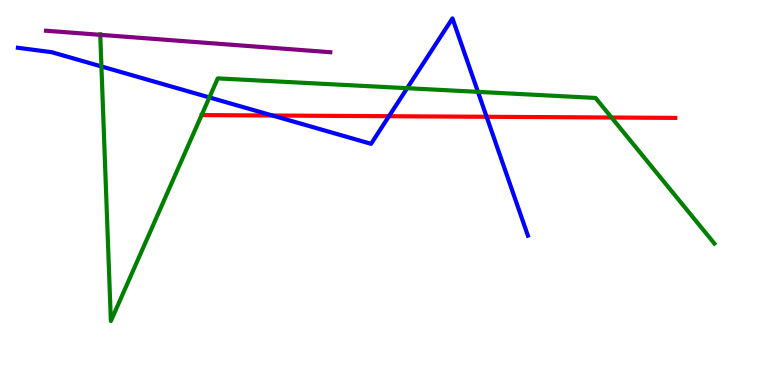[{'lines': ['blue', 'red'], 'intersections': [{'x': 3.52, 'y': 7.0}, {'x': 5.02, 'y': 6.98}, {'x': 6.28, 'y': 6.97}]}, {'lines': ['green', 'red'], 'intersections': [{'x': 7.89, 'y': 6.95}]}, {'lines': ['purple', 'red'], 'intersections': []}, {'lines': ['blue', 'green'], 'intersections': [{'x': 1.31, 'y': 8.27}, {'x': 2.7, 'y': 7.47}, {'x': 5.25, 'y': 7.71}, {'x': 6.17, 'y': 7.61}]}, {'lines': ['blue', 'purple'], 'intersections': []}, {'lines': ['green', 'purple'], 'intersections': [{'x': 1.29, 'y': 9.1}]}]